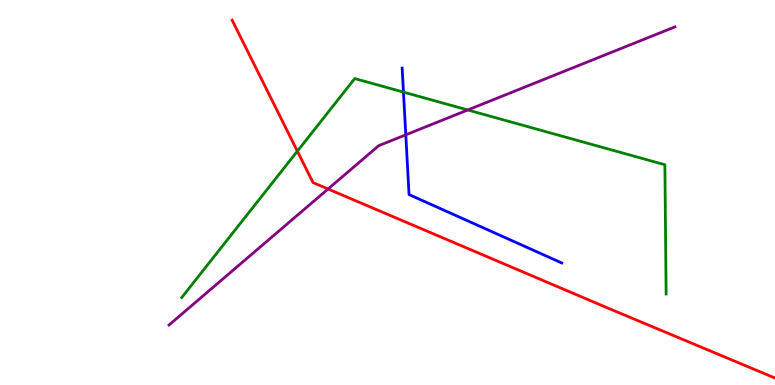[{'lines': ['blue', 'red'], 'intersections': []}, {'lines': ['green', 'red'], 'intersections': [{'x': 3.84, 'y': 6.07}]}, {'lines': ['purple', 'red'], 'intersections': [{'x': 4.23, 'y': 5.09}]}, {'lines': ['blue', 'green'], 'intersections': [{'x': 5.21, 'y': 7.61}]}, {'lines': ['blue', 'purple'], 'intersections': [{'x': 5.24, 'y': 6.5}]}, {'lines': ['green', 'purple'], 'intersections': [{'x': 6.04, 'y': 7.14}]}]